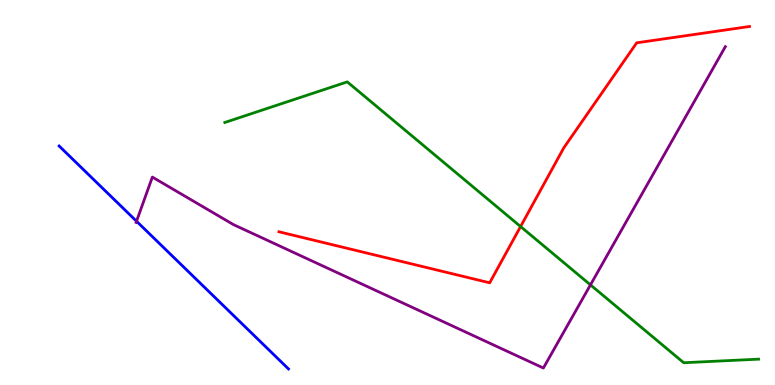[{'lines': ['blue', 'red'], 'intersections': []}, {'lines': ['green', 'red'], 'intersections': [{'x': 6.72, 'y': 4.12}]}, {'lines': ['purple', 'red'], 'intersections': []}, {'lines': ['blue', 'green'], 'intersections': []}, {'lines': ['blue', 'purple'], 'intersections': [{'x': 1.76, 'y': 4.25}]}, {'lines': ['green', 'purple'], 'intersections': [{'x': 7.62, 'y': 2.6}]}]